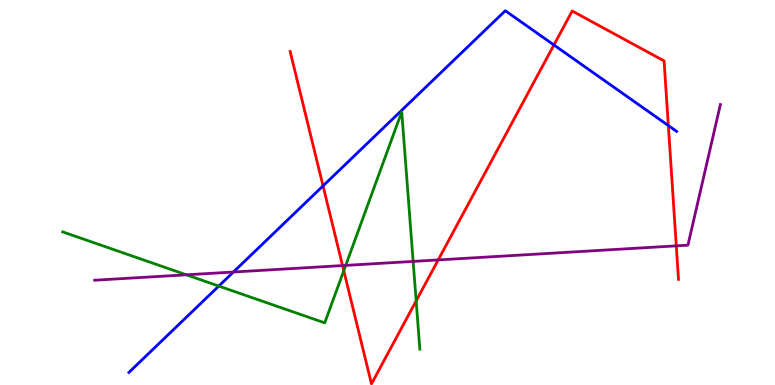[{'lines': ['blue', 'red'], 'intersections': [{'x': 4.17, 'y': 5.17}, {'x': 7.15, 'y': 8.83}, {'x': 8.62, 'y': 6.74}]}, {'lines': ['green', 'red'], 'intersections': [{'x': 4.44, 'y': 2.97}, {'x': 5.37, 'y': 2.19}]}, {'lines': ['purple', 'red'], 'intersections': [{'x': 4.42, 'y': 3.1}, {'x': 5.65, 'y': 3.25}, {'x': 8.73, 'y': 3.61}]}, {'lines': ['blue', 'green'], 'intersections': [{'x': 2.82, 'y': 2.57}]}, {'lines': ['blue', 'purple'], 'intersections': [{'x': 3.01, 'y': 2.93}]}, {'lines': ['green', 'purple'], 'intersections': [{'x': 2.4, 'y': 2.86}, {'x': 4.46, 'y': 3.11}, {'x': 5.33, 'y': 3.21}]}]